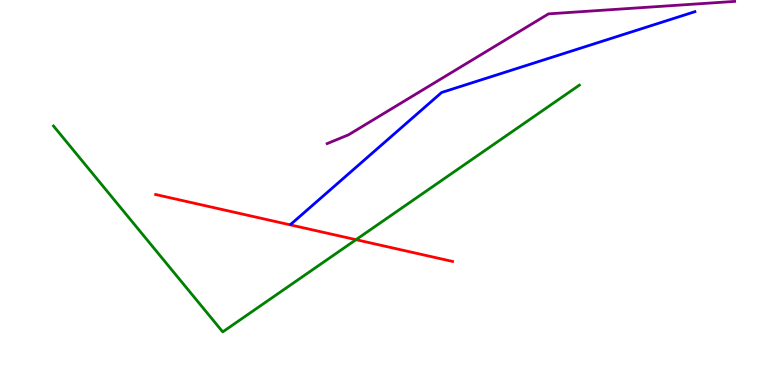[{'lines': ['blue', 'red'], 'intersections': []}, {'lines': ['green', 'red'], 'intersections': [{'x': 4.59, 'y': 3.77}]}, {'lines': ['purple', 'red'], 'intersections': []}, {'lines': ['blue', 'green'], 'intersections': []}, {'lines': ['blue', 'purple'], 'intersections': []}, {'lines': ['green', 'purple'], 'intersections': []}]